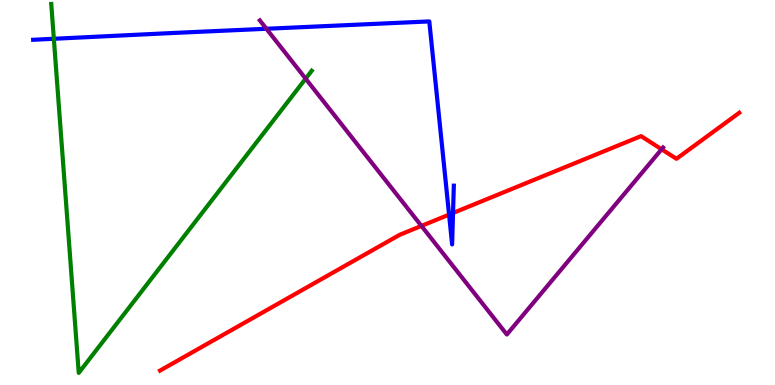[{'lines': ['blue', 'red'], 'intersections': [{'x': 5.79, 'y': 4.43}, {'x': 5.85, 'y': 4.47}]}, {'lines': ['green', 'red'], 'intersections': []}, {'lines': ['purple', 'red'], 'intersections': [{'x': 5.44, 'y': 4.13}, {'x': 8.54, 'y': 6.12}]}, {'lines': ['blue', 'green'], 'intersections': [{'x': 0.695, 'y': 8.99}]}, {'lines': ['blue', 'purple'], 'intersections': [{'x': 3.44, 'y': 9.25}]}, {'lines': ['green', 'purple'], 'intersections': [{'x': 3.94, 'y': 7.96}]}]